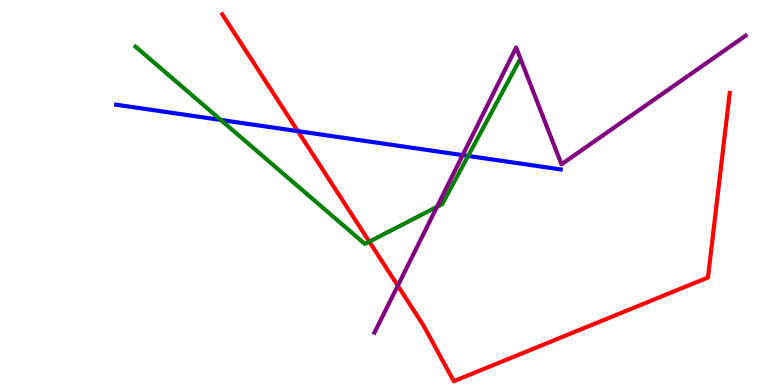[{'lines': ['blue', 'red'], 'intersections': [{'x': 3.84, 'y': 6.59}]}, {'lines': ['green', 'red'], 'intersections': [{'x': 4.77, 'y': 3.72}]}, {'lines': ['purple', 'red'], 'intersections': [{'x': 5.13, 'y': 2.58}]}, {'lines': ['blue', 'green'], 'intersections': [{'x': 2.85, 'y': 6.88}, {'x': 6.04, 'y': 5.95}]}, {'lines': ['blue', 'purple'], 'intersections': [{'x': 5.97, 'y': 5.97}]}, {'lines': ['green', 'purple'], 'intersections': [{'x': 5.64, 'y': 4.63}]}]